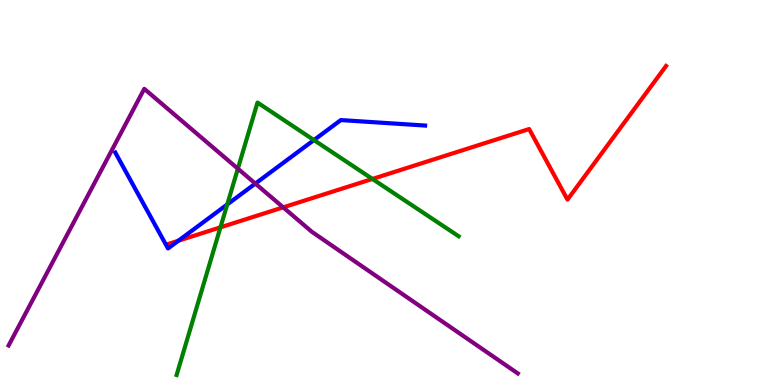[{'lines': ['blue', 'red'], 'intersections': [{'x': 2.3, 'y': 3.75}]}, {'lines': ['green', 'red'], 'intersections': [{'x': 2.84, 'y': 4.1}, {'x': 4.81, 'y': 5.35}]}, {'lines': ['purple', 'red'], 'intersections': [{'x': 3.65, 'y': 4.61}]}, {'lines': ['blue', 'green'], 'intersections': [{'x': 2.93, 'y': 4.69}, {'x': 4.05, 'y': 6.36}]}, {'lines': ['blue', 'purple'], 'intersections': [{'x': 3.29, 'y': 5.23}]}, {'lines': ['green', 'purple'], 'intersections': [{'x': 3.07, 'y': 5.62}]}]